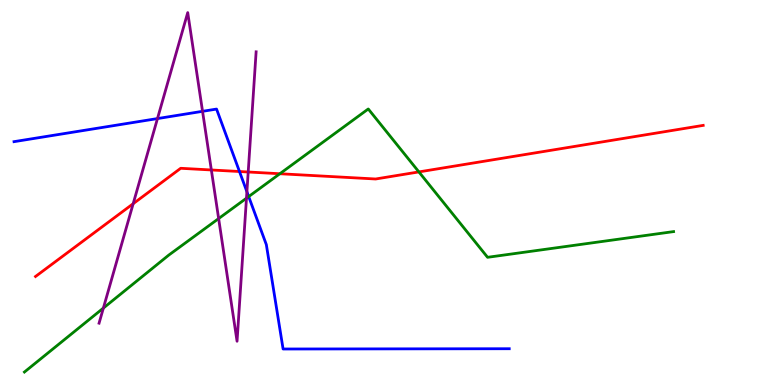[{'lines': ['blue', 'red'], 'intersections': [{'x': 3.09, 'y': 5.55}]}, {'lines': ['green', 'red'], 'intersections': [{'x': 3.61, 'y': 5.49}, {'x': 5.41, 'y': 5.53}]}, {'lines': ['purple', 'red'], 'intersections': [{'x': 1.72, 'y': 4.71}, {'x': 2.73, 'y': 5.59}, {'x': 3.2, 'y': 5.53}]}, {'lines': ['blue', 'green'], 'intersections': [{'x': 3.21, 'y': 4.89}]}, {'lines': ['blue', 'purple'], 'intersections': [{'x': 2.03, 'y': 6.92}, {'x': 2.61, 'y': 7.11}, {'x': 3.19, 'y': 5.02}]}, {'lines': ['green', 'purple'], 'intersections': [{'x': 1.33, 'y': 2.0}, {'x': 2.82, 'y': 4.32}, {'x': 3.18, 'y': 4.85}]}]